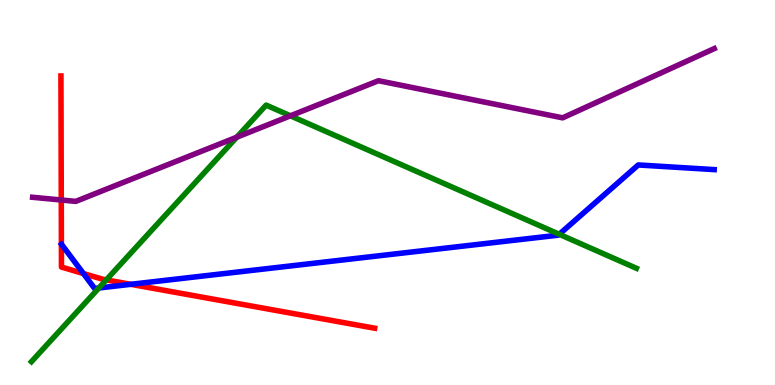[{'lines': ['blue', 'red'], 'intersections': [{'x': 1.08, 'y': 2.89}, {'x': 1.69, 'y': 2.62}]}, {'lines': ['green', 'red'], 'intersections': [{'x': 1.37, 'y': 2.73}]}, {'lines': ['purple', 'red'], 'intersections': [{'x': 0.791, 'y': 4.81}]}, {'lines': ['blue', 'green'], 'intersections': [{'x': 1.28, 'y': 2.52}, {'x': 7.22, 'y': 3.91}]}, {'lines': ['blue', 'purple'], 'intersections': []}, {'lines': ['green', 'purple'], 'intersections': [{'x': 3.06, 'y': 6.44}, {'x': 3.75, 'y': 6.99}]}]